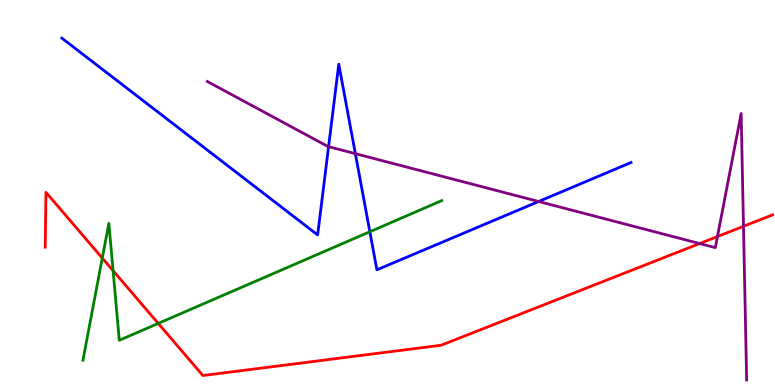[{'lines': ['blue', 'red'], 'intersections': []}, {'lines': ['green', 'red'], 'intersections': [{'x': 1.32, 'y': 3.3}, {'x': 1.46, 'y': 2.97}, {'x': 2.04, 'y': 1.6}]}, {'lines': ['purple', 'red'], 'intersections': [{'x': 9.03, 'y': 3.67}, {'x': 9.26, 'y': 3.86}, {'x': 9.59, 'y': 4.12}]}, {'lines': ['blue', 'green'], 'intersections': [{'x': 4.77, 'y': 3.98}]}, {'lines': ['blue', 'purple'], 'intersections': [{'x': 4.24, 'y': 6.19}, {'x': 4.59, 'y': 6.01}, {'x': 6.95, 'y': 4.77}]}, {'lines': ['green', 'purple'], 'intersections': []}]